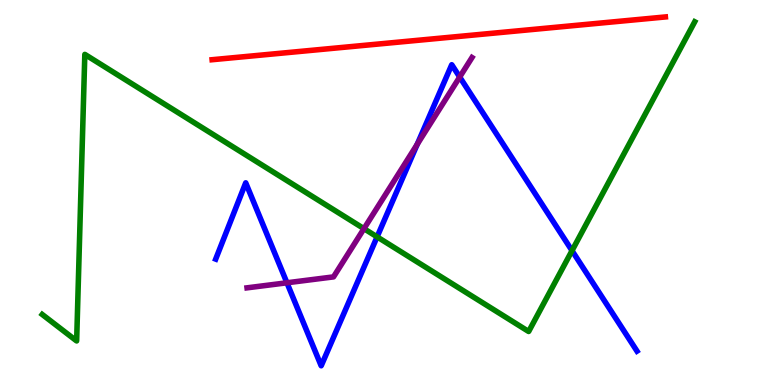[{'lines': ['blue', 'red'], 'intersections': []}, {'lines': ['green', 'red'], 'intersections': []}, {'lines': ['purple', 'red'], 'intersections': []}, {'lines': ['blue', 'green'], 'intersections': [{'x': 4.87, 'y': 3.85}, {'x': 7.38, 'y': 3.49}]}, {'lines': ['blue', 'purple'], 'intersections': [{'x': 3.7, 'y': 2.65}, {'x': 5.38, 'y': 6.25}, {'x': 5.93, 'y': 8.0}]}, {'lines': ['green', 'purple'], 'intersections': [{'x': 4.7, 'y': 4.06}]}]